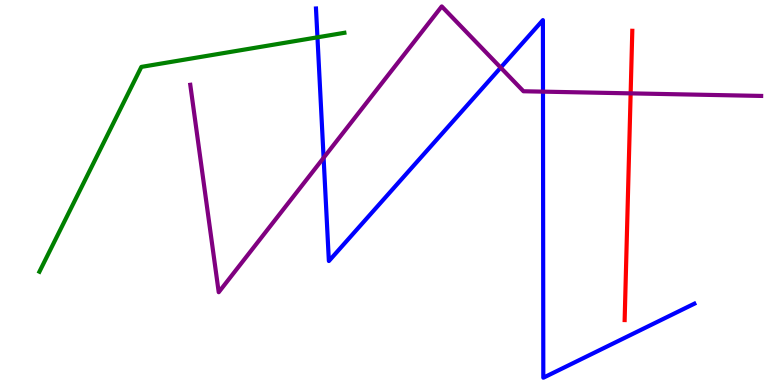[{'lines': ['blue', 'red'], 'intersections': []}, {'lines': ['green', 'red'], 'intersections': []}, {'lines': ['purple', 'red'], 'intersections': [{'x': 8.14, 'y': 7.57}]}, {'lines': ['blue', 'green'], 'intersections': [{'x': 4.1, 'y': 9.03}]}, {'lines': ['blue', 'purple'], 'intersections': [{'x': 4.18, 'y': 5.9}, {'x': 6.46, 'y': 8.24}, {'x': 7.01, 'y': 7.62}]}, {'lines': ['green', 'purple'], 'intersections': []}]